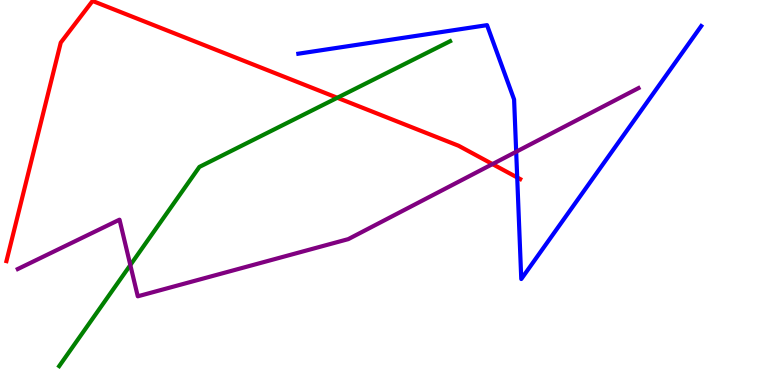[{'lines': ['blue', 'red'], 'intersections': [{'x': 6.67, 'y': 5.39}]}, {'lines': ['green', 'red'], 'intersections': [{'x': 4.35, 'y': 7.46}]}, {'lines': ['purple', 'red'], 'intersections': [{'x': 6.35, 'y': 5.74}]}, {'lines': ['blue', 'green'], 'intersections': []}, {'lines': ['blue', 'purple'], 'intersections': [{'x': 6.66, 'y': 6.06}]}, {'lines': ['green', 'purple'], 'intersections': [{'x': 1.68, 'y': 3.12}]}]